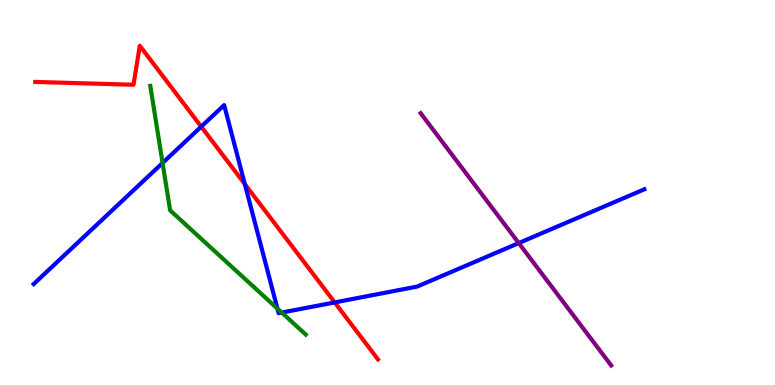[{'lines': ['blue', 'red'], 'intersections': [{'x': 2.6, 'y': 6.71}, {'x': 3.16, 'y': 5.22}, {'x': 4.32, 'y': 2.15}]}, {'lines': ['green', 'red'], 'intersections': []}, {'lines': ['purple', 'red'], 'intersections': []}, {'lines': ['blue', 'green'], 'intersections': [{'x': 2.1, 'y': 5.77}, {'x': 3.58, 'y': 1.98}, {'x': 3.64, 'y': 1.88}]}, {'lines': ['blue', 'purple'], 'intersections': [{'x': 6.69, 'y': 3.69}]}, {'lines': ['green', 'purple'], 'intersections': []}]